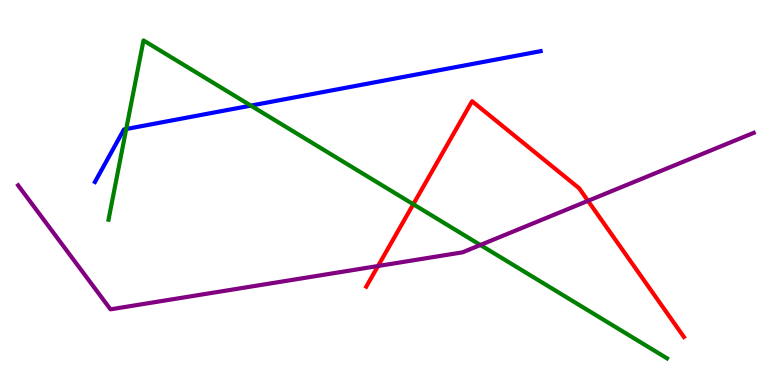[{'lines': ['blue', 'red'], 'intersections': []}, {'lines': ['green', 'red'], 'intersections': [{'x': 5.33, 'y': 4.69}]}, {'lines': ['purple', 'red'], 'intersections': [{'x': 4.88, 'y': 3.09}, {'x': 7.59, 'y': 4.78}]}, {'lines': ['blue', 'green'], 'intersections': [{'x': 1.63, 'y': 6.65}, {'x': 3.24, 'y': 7.26}]}, {'lines': ['blue', 'purple'], 'intersections': []}, {'lines': ['green', 'purple'], 'intersections': [{'x': 6.2, 'y': 3.64}]}]